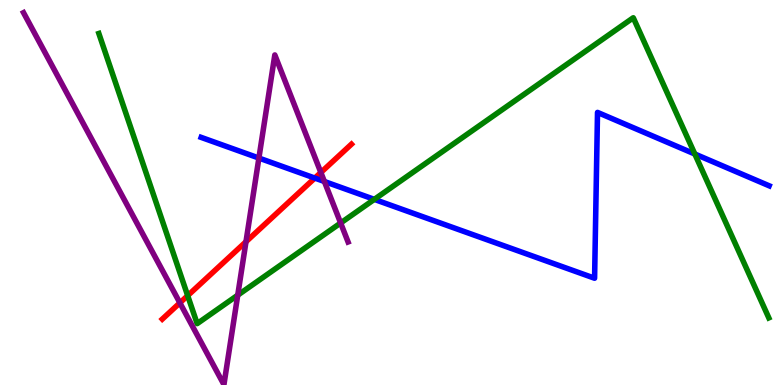[{'lines': ['blue', 'red'], 'intersections': [{'x': 4.06, 'y': 5.37}]}, {'lines': ['green', 'red'], 'intersections': [{'x': 2.42, 'y': 2.32}]}, {'lines': ['purple', 'red'], 'intersections': [{'x': 2.32, 'y': 2.13}, {'x': 3.17, 'y': 3.72}, {'x': 4.14, 'y': 5.52}]}, {'lines': ['blue', 'green'], 'intersections': [{'x': 4.83, 'y': 4.82}, {'x': 8.97, 'y': 6.0}]}, {'lines': ['blue', 'purple'], 'intersections': [{'x': 3.34, 'y': 5.89}, {'x': 4.19, 'y': 5.29}]}, {'lines': ['green', 'purple'], 'intersections': [{'x': 3.07, 'y': 2.33}, {'x': 4.4, 'y': 4.21}]}]